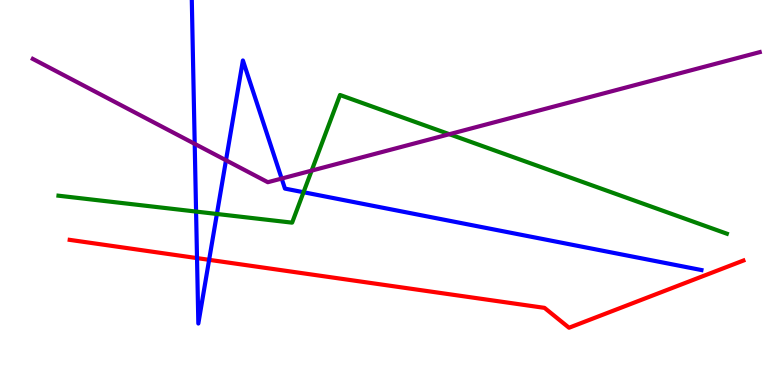[{'lines': ['blue', 'red'], 'intersections': [{'x': 2.54, 'y': 3.3}, {'x': 2.7, 'y': 3.25}]}, {'lines': ['green', 'red'], 'intersections': []}, {'lines': ['purple', 'red'], 'intersections': []}, {'lines': ['blue', 'green'], 'intersections': [{'x': 2.53, 'y': 4.5}, {'x': 2.8, 'y': 4.44}, {'x': 3.92, 'y': 5.01}]}, {'lines': ['blue', 'purple'], 'intersections': [{'x': 2.51, 'y': 6.26}, {'x': 2.92, 'y': 5.84}, {'x': 3.63, 'y': 5.36}]}, {'lines': ['green', 'purple'], 'intersections': [{'x': 4.02, 'y': 5.57}, {'x': 5.8, 'y': 6.51}]}]